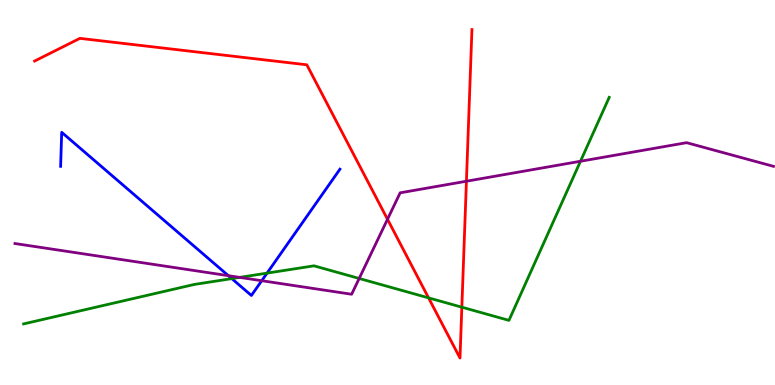[{'lines': ['blue', 'red'], 'intersections': []}, {'lines': ['green', 'red'], 'intersections': [{'x': 5.53, 'y': 2.26}, {'x': 5.96, 'y': 2.02}]}, {'lines': ['purple', 'red'], 'intersections': [{'x': 5.0, 'y': 4.3}, {'x': 6.02, 'y': 5.29}]}, {'lines': ['blue', 'green'], 'intersections': [{'x': 2.99, 'y': 2.76}, {'x': 3.45, 'y': 2.91}]}, {'lines': ['blue', 'purple'], 'intersections': [{'x': 2.95, 'y': 2.84}, {'x': 3.38, 'y': 2.71}]}, {'lines': ['green', 'purple'], 'intersections': [{'x': 3.09, 'y': 2.8}, {'x': 4.63, 'y': 2.77}, {'x': 7.49, 'y': 5.81}]}]